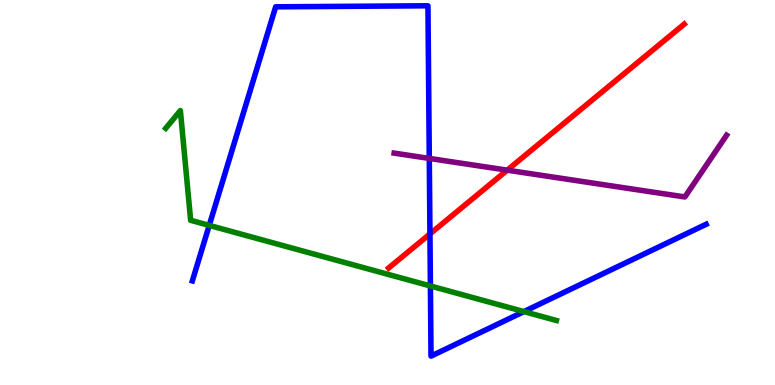[{'lines': ['blue', 'red'], 'intersections': [{'x': 5.55, 'y': 3.92}]}, {'lines': ['green', 'red'], 'intersections': []}, {'lines': ['purple', 'red'], 'intersections': [{'x': 6.54, 'y': 5.58}]}, {'lines': ['blue', 'green'], 'intersections': [{'x': 2.7, 'y': 4.15}, {'x': 5.55, 'y': 2.57}, {'x': 6.76, 'y': 1.91}]}, {'lines': ['blue', 'purple'], 'intersections': [{'x': 5.54, 'y': 5.89}]}, {'lines': ['green', 'purple'], 'intersections': []}]